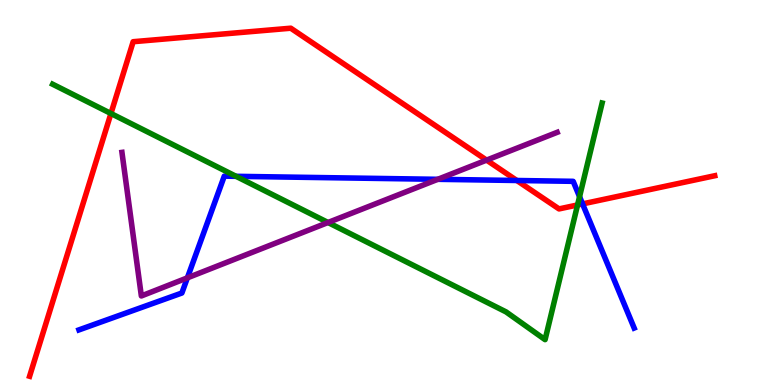[{'lines': ['blue', 'red'], 'intersections': [{'x': 6.67, 'y': 5.31}, {'x': 7.52, 'y': 4.7}]}, {'lines': ['green', 'red'], 'intersections': [{'x': 1.43, 'y': 7.05}, {'x': 7.45, 'y': 4.68}]}, {'lines': ['purple', 'red'], 'intersections': [{'x': 6.28, 'y': 5.84}]}, {'lines': ['blue', 'green'], 'intersections': [{'x': 3.05, 'y': 5.42}, {'x': 7.48, 'y': 4.89}]}, {'lines': ['blue', 'purple'], 'intersections': [{'x': 2.42, 'y': 2.78}, {'x': 5.65, 'y': 5.34}]}, {'lines': ['green', 'purple'], 'intersections': [{'x': 4.23, 'y': 4.22}]}]